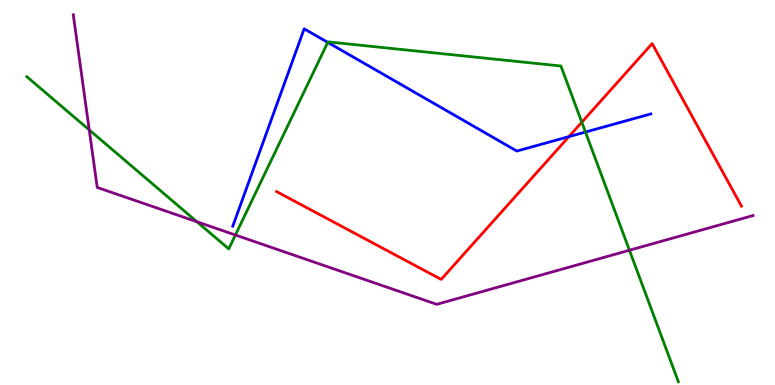[{'lines': ['blue', 'red'], 'intersections': [{'x': 7.34, 'y': 6.45}]}, {'lines': ['green', 'red'], 'intersections': [{'x': 7.51, 'y': 6.83}]}, {'lines': ['purple', 'red'], 'intersections': []}, {'lines': ['blue', 'green'], 'intersections': [{'x': 4.23, 'y': 8.9}, {'x': 7.55, 'y': 6.57}]}, {'lines': ['blue', 'purple'], 'intersections': []}, {'lines': ['green', 'purple'], 'intersections': [{'x': 1.15, 'y': 6.63}, {'x': 2.54, 'y': 4.24}, {'x': 3.04, 'y': 3.9}, {'x': 8.12, 'y': 3.5}]}]